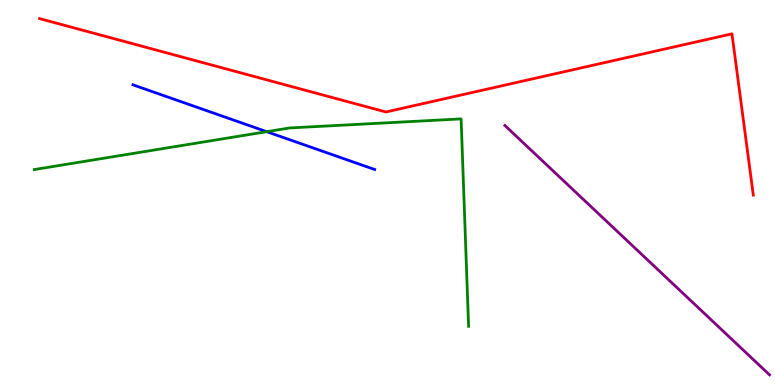[{'lines': ['blue', 'red'], 'intersections': []}, {'lines': ['green', 'red'], 'intersections': []}, {'lines': ['purple', 'red'], 'intersections': []}, {'lines': ['blue', 'green'], 'intersections': [{'x': 3.44, 'y': 6.58}]}, {'lines': ['blue', 'purple'], 'intersections': []}, {'lines': ['green', 'purple'], 'intersections': []}]